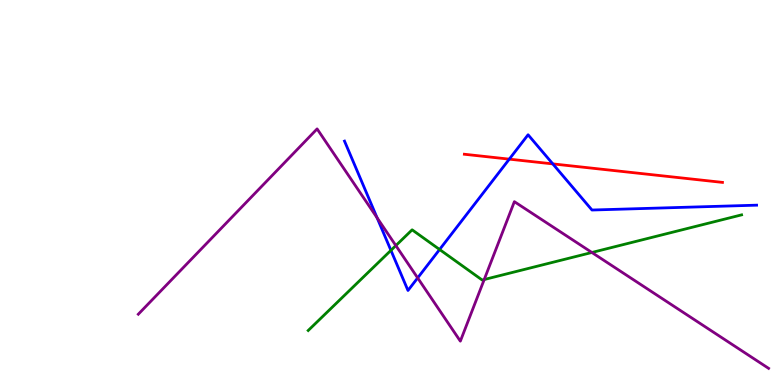[{'lines': ['blue', 'red'], 'intersections': [{'x': 6.57, 'y': 5.87}, {'x': 7.13, 'y': 5.74}]}, {'lines': ['green', 'red'], 'intersections': []}, {'lines': ['purple', 'red'], 'intersections': []}, {'lines': ['blue', 'green'], 'intersections': [{'x': 5.04, 'y': 3.5}, {'x': 5.67, 'y': 3.52}]}, {'lines': ['blue', 'purple'], 'intersections': [{'x': 4.87, 'y': 4.34}, {'x': 5.39, 'y': 2.78}]}, {'lines': ['green', 'purple'], 'intersections': [{'x': 5.11, 'y': 3.62}, {'x': 6.25, 'y': 2.74}, {'x': 7.64, 'y': 3.44}]}]